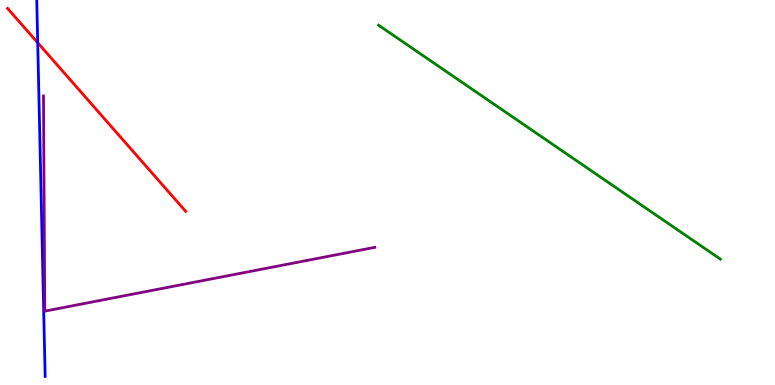[{'lines': ['blue', 'red'], 'intersections': [{'x': 0.487, 'y': 8.89}]}, {'lines': ['green', 'red'], 'intersections': []}, {'lines': ['purple', 'red'], 'intersections': []}, {'lines': ['blue', 'green'], 'intersections': []}, {'lines': ['blue', 'purple'], 'intersections': []}, {'lines': ['green', 'purple'], 'intersections': []}]